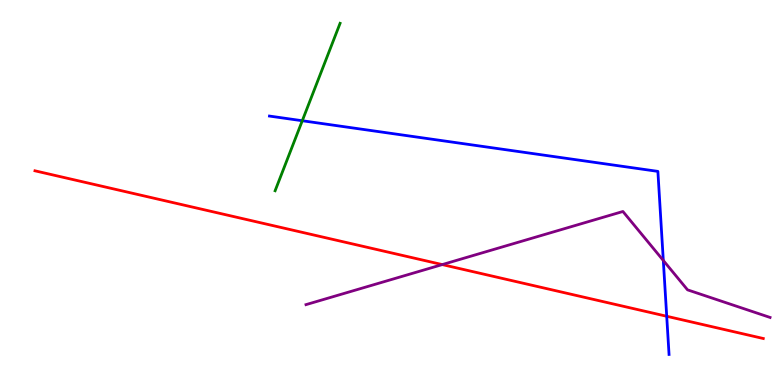[{'lines': ['blue', 'red'], 'intersections': [{'x': 8.6, 'y': 1.79}]}, {'lines': ['green', 'red'], 'intersections': []}, {'lines': ['purple', 'red'], 'intersections': [{'x': 5.71, 'y': 3.13}]}, {'lines': ['blue', 'green'], 'intersections': [{'x': 3.9, 'y': 6.86}]}, {'lines': ['blue', 'purple'], 'intersections': [{'x': 8.56, 'y': 3.23}]}, {'lines': ['green', 'purple'], 'intersections': []}]